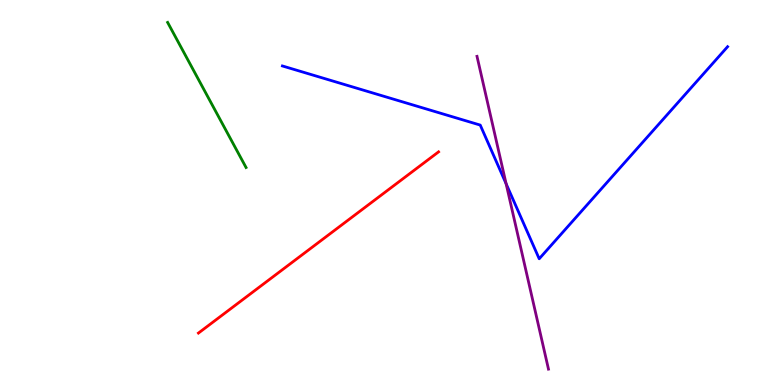[{'lines': ['blue', 'red'], 'intersections': []}, {'lines': ['green', 'red'], 'intersections': []}, {'lines': ['purple', 'red'], 'intersections': []}, {'lines': ['blue', 'green'], 'intersections': []}, {'lines': ['blue', 'purple'], 'intersections': [{'x': 6.53, 'y': 5.23}]}, {'lines': ['green', 'purple'], 'intersections': []}]